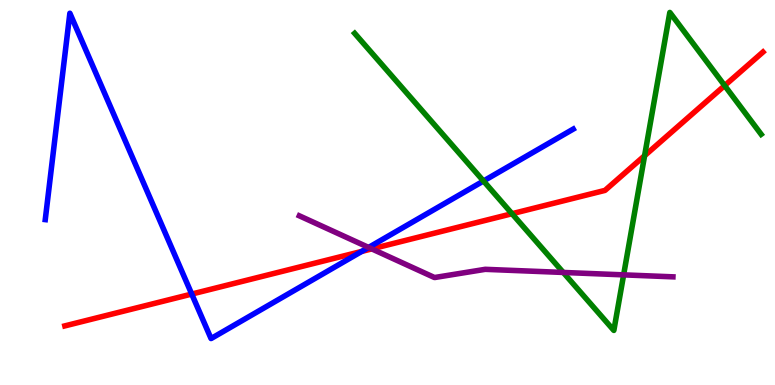[{'lines': ['blue', 'red'], 'intersections': [{'x': 2.47, 'y': 2.36}, {'x': 4.67, 'y': 3.47}]}, {'lines': ['green', 'red'], 'intersections': [{'x': 6.61, 'y': 4.45}, {'x': 8.32, 'y': 5.96}, {'x': 9.35, 'y': 7.78}]}, {'lines': ['purple', 'red'], 'intersections': [{'x': 4.8, 'y': 3.54}]}, {'lines': ['blue', 'green'], 'intersections': [{'x': 6.24, 'y': 5.3}]}, {'lines': ['blue', 'purple'], 'intersections': [{'x': 4.76, 'y': 3.57}]}, {'lines': ['green', 'purple'], 'intersections': [{'x': 7.27, 'y': 2.92}, {'x': 8.05, 'y': 2.86}]}]